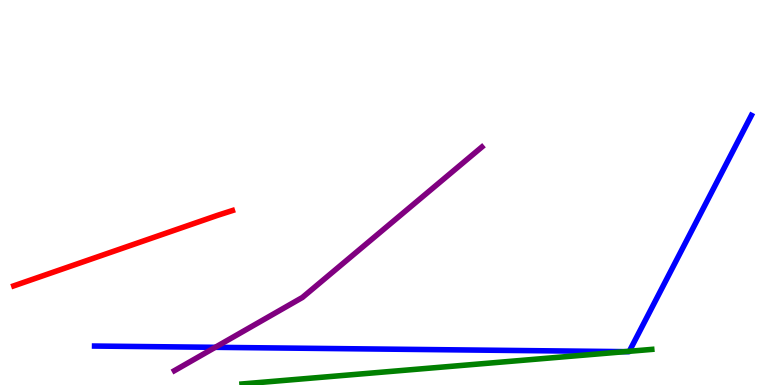[{'lines': ['blue', 'red'], 'intersections': []}, {'lines': ['green', 'red'], 'intersections': []}, {'lines': ['purple', 'red'], 'intersections': []}, {'lines': ['blue', 'green'], 'intersections': [{'x': 8.07, 'y': 0.866}, {'x': 8.12, 'y': 0.876}]}, {'lines': ['blue', 'purple'], 'intersections': [{'x': 2.78, 'y': 0.979}]}, {'lines': ['green', 'purple'], 'intersections': []}]